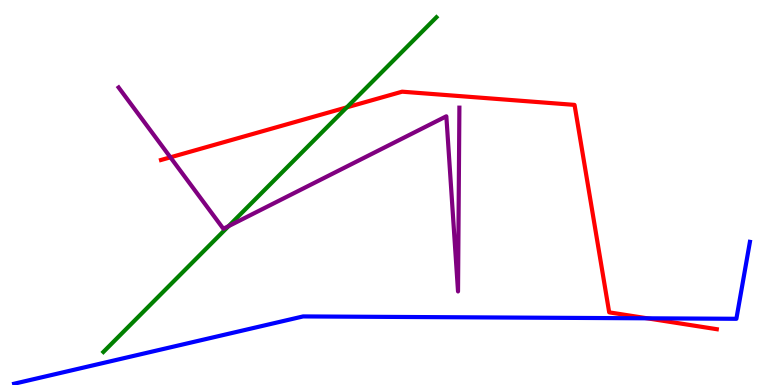[{'lines': ['blue', 'red'], 'intersections': [{'x': 8.35, 'y': 1.73}]}, {'lines': ['green', 'red'], 'intersections': [{'x': 4.47, 'y': 7.21}]}, {'lines': ['purple', 'red'], 'intersections': [{'x': 2.2, 'y': 5.91}]}, {'lines': ['blue', 'green'], 'intersections': []}, {'lines': ['blue', 'purple'], 'intersections': []}, {'lines': ['green', 'purple'], 'intersections': [{'x': 2.95, 'y': 4.13}]}]